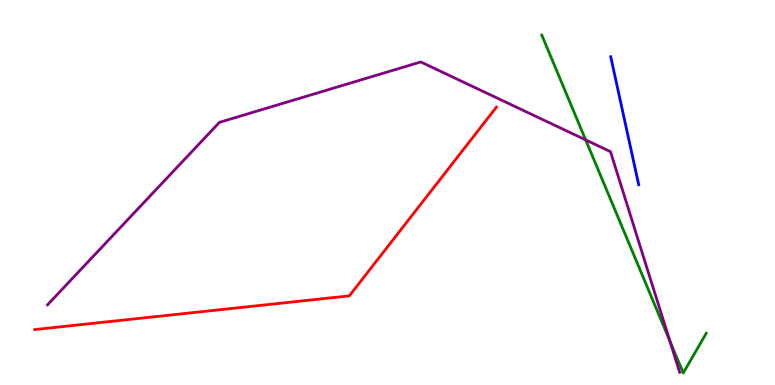[{'lines': ['blue', 'red'], 'intersections': []}, {'lines': ['green', 'red'], 'intersections': []}, {'lines': ['purple', 'red'], 'intersections': []}, {'lines': ['blue', 'green'], 'intersections': []}, {'lines': ['blue', 'purple'], 'intersections': []}, {'lines': ['green', 'purple'], 'intersections': [{'x': 7.56, 'y': 6.37}, {'x': 8.64, 'y': 1.14}]}]